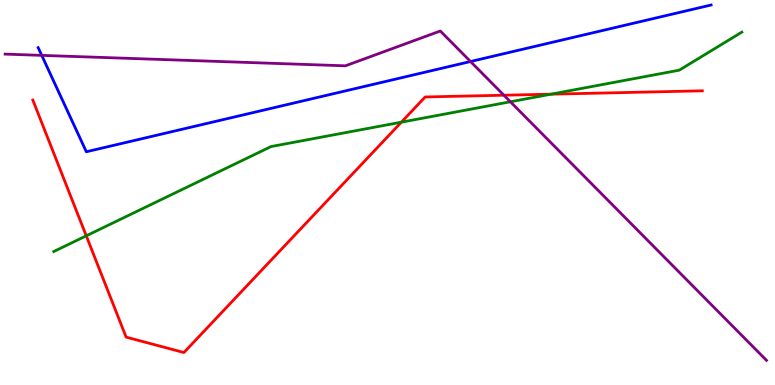[{'lines': ['blue', 'red'], 'intersections': []}, {'lines': ['green', 'red'], 'intersections': [{'x': 1.11, 'y': 3.87}, {'x': 5.18, 'y': 6.83}, {'x': 7.11, 'y': 7.55}]}, {'lines': ['purple', 'red'], 'intersections': [{'x': 6.5, 'y': 7.53}]}, {'lines': ['blue', 'green'], 'intersections': []}, {'lines': ['blue', 'purple'], 'intersections': [{'x': 0.538, 'y': 8.56}, {'x': 6.07, 'y': 8.4}]}, {'lines': ['green', 'purple'], 'intersections': [{'x': 6.59, 'y': 7.36}]}]